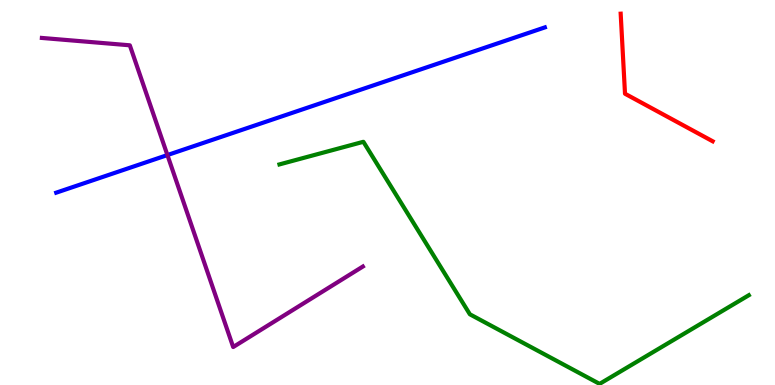[{'lines': ['blue', 'red'], 'intersections': []}, {'lines': ['green', 'red'], 'intersections': []}, {'lines': ['purple', 'red'], 'intersections': []}, {'lines': ['blue', 'green'], 'intersections': []}, {'lines': ['blue', 'purple'], 'intersections': [{'x': 2.16, 'y': 5.97}]}, {'lines': ['green', 'purple'], 'intersections': []}]